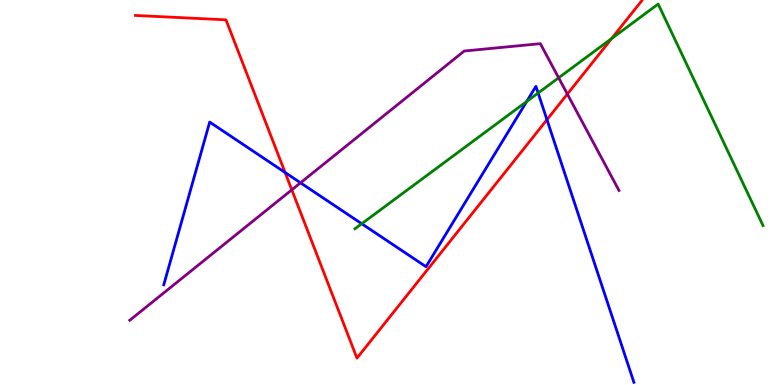[{'lines': ['blue', 'red'], 'intersections': [{'x': 3.68, 'y': 5.52}, {'x': 7.06, 'y': 6.89}]}, {'lines': ['green', 'red'], 'intersections': [{'x': 7.89, 'y': 9.0}]}, {'lines': ['purple', 'red'], 'intersections': [{'x': 3.77, 'y': 5.07}, {'x': 7.32, 'y': 7.56}]}, {'lines': ['blue', 'green'], 'intersections': [{'x': 4.67, 'y': 4.19}, {'x': 6.8, 'y': 7.36}, {'x': 6.94, 'y': 7.58}]}, {'lines': ['blue', 'purple'], 'intersections': [{'x': 3.88, 'y': 5.25}]}, {'lines': ['green', 'purple'], 'intersections': [{'x': 7.21, 'y': 7.98}]}]